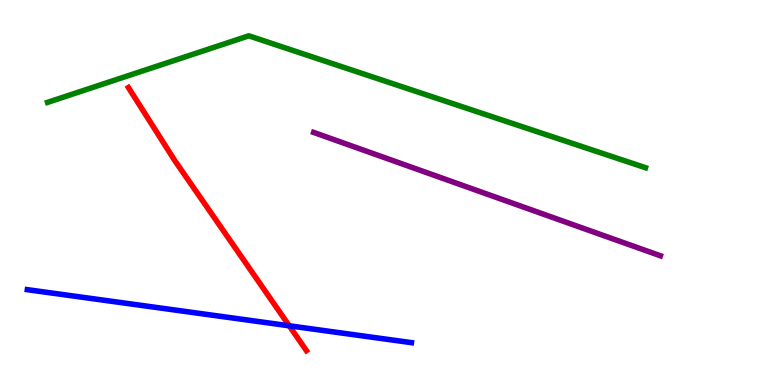[{'lines': ['blue', 'red'], 'intersections': [{'x': 3.73, 'y': 1.54}]}, {'lines': ['green', 'red'], 'intersections': []}, {'lines': ['purple', 'red'], 'intersections': []}, {'lines': ['blue', 'green'], 'intersections': []}, {'lines': ['blue', 'purple'], 'intersections': []}, {'lines': ['green', 'purple'], 'intersections': []}]